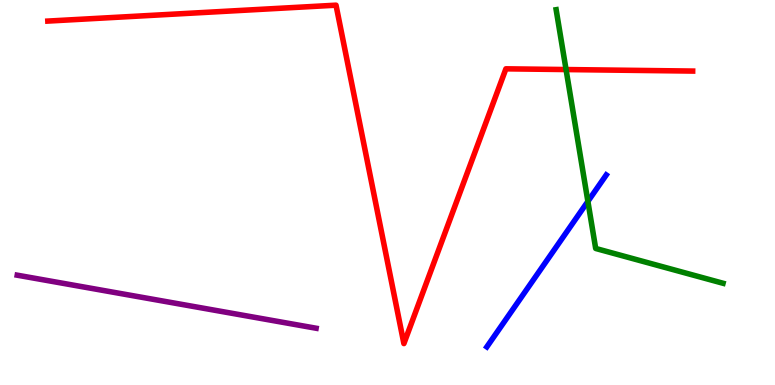[{'lines': ['blue', 'red'], 'intersections': []}, {'lines': ['green', 'red'], 'intersections': [{'x': 7.3, 'y': 8.19}]}, {'lines': ['purple', 'red'], 'intersections': []}, {'lines': ['blue', 'green'], 'intersections': [{'x': 7.59, 'y': 4.77}]}, {'lines': ['blue', 'purple'], 'intersections': []}, {'lines': ['green', 'purple'], 'intersections': []}]